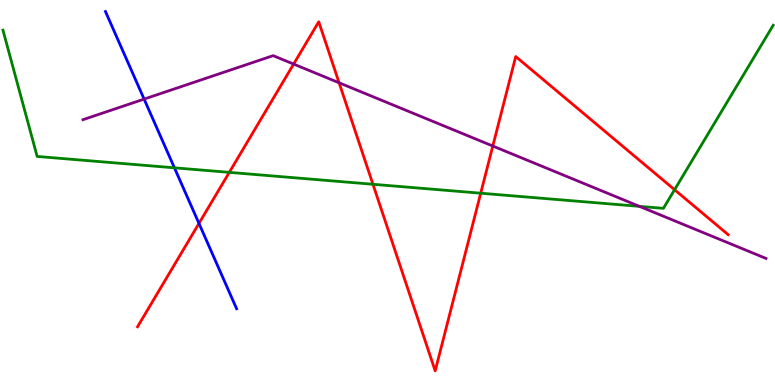[{'lines': ['blue', 'red'], 'intersections': [{'x': 2.57, 'y': 4.2}]}, {'lines': ['green', 'red'], 'intersections': [{'x': 2.96, 'y': 5.52}, {'x': 4.81, 'y': 5.21}, {'x': 6.2, 'y': 4.98}, {'x': 8.7, 'y': 5.07}]}, {'lines': ['purple', 'red'], 'intersections': [{'x': 3.79, 'y': 8.34}, {'x': 4.38, 'y': 7.85}, {'x': 6.36, 'y': 6.21}]}, {'lines': ['blue', 'green'], 'intersections': [{'x': 2.25, 'y': 5.64}]}, {'lines': ['blue', 'purple'], 'intersections': [{'x': 1.86, 'y': 7.43}]}, {'lines': ['green', 'purple'], 'intersections': [{'x': 8.25, 'y': 4.64}]}]